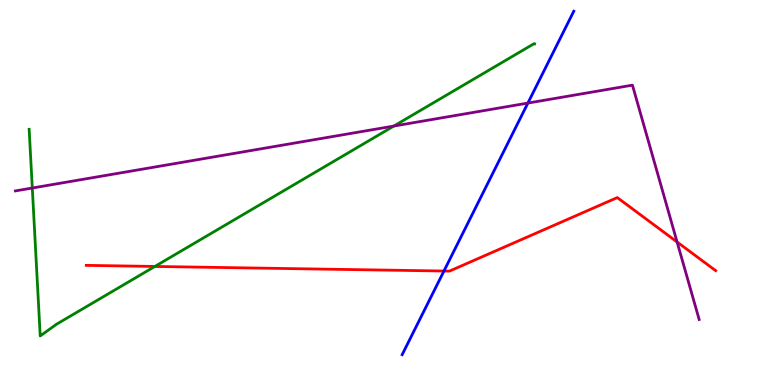[{'lines': ['blue', 'red'], 'intersections': [{'x': 5.73, 'y': 2.96}]}, {'lines': ['green', 'red'], 'intersections': [{'x': 2.0, 'y': 3.08}]}, {'lines': ['purple', 'red'], 'intersections': [{'x': 8.74, 'y': 3.71}]}, {'lines': ['blue', 'green'], 'intersections': []}, {'lines': ['blue', 'purple'], 'intersections': [{'x': 6.81, 'y': 7.32}]}, {'lines': ['green', 'purple'], 'intersections': [{'x': 0.417, 'y': 5.12}, {'x': 5.08, 'y': 6.73}]}]